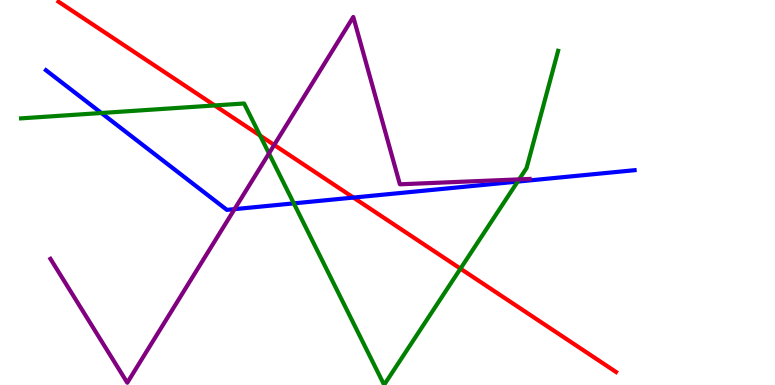[{'lines': ['blue', 'red'], 'intersections': [{'x': 4.56, 'y': 4.87}]}, {'lines': ['green', 'red'], 'intersections': [{'x': 2.77, 'y': 7.26}, {'x': 3.36, 'y': 6.48}, {'x': 5.94, 'y': 3.02}]}, {'lines': ['purple', 'red'], 'intersections': [{'x': 3.54, 'y': 6.23}]}, {'lines': ['blue', 'green'], 'intersections': [{'x': 1.31, 'y': 7.06}, {'x': 3.79, 'y': 4.72}, {'x': 6.68, 'y': 5.28}]}, {'lines': ['blue', 'purple'], 'intersections': [{'x': 3.03, 'y': 4.57}]}, {'lines': ['green', 'purple'], 'intersections': [{'x': 3.47, 'y': 6.02}, {'x': 6.7, 'y': 5.34}]}]